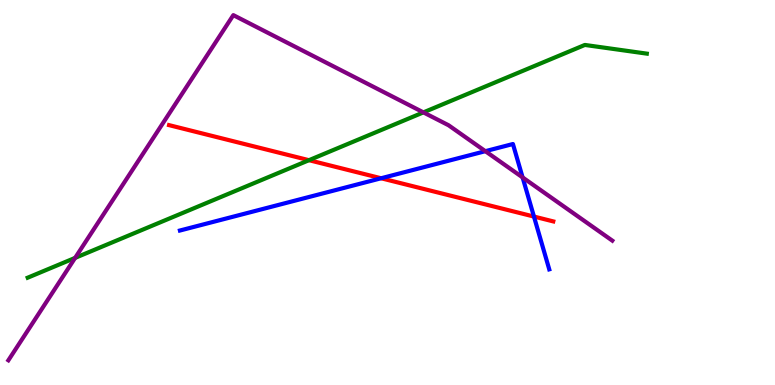[{'lines': ['blue', 'red'], 'intersections': [{'x': 4.92, 'y': 5.37}, {'x': 6.89, 'y': 4.38}]}, {'lines': ['green', 'red'], 'intersections': [{'x': 3.99, 'y': 5.84}]}, {'lines': ['purple', 'red'], 'intersections': []}, {'lines': ['blue', 'green'], 'intersections': []}, {'lines': ['blue', 'purple'], 'intersections': [{'x': 6.26, 'y': 6.07}, {'x': 6.74, 'y': 5.39}]}, {'lines': ['green', 'purple'], 'intersections': [{'x': 0.969, 'y': 3.3}, {'x': 5.46, 'y': 7.08}]}]